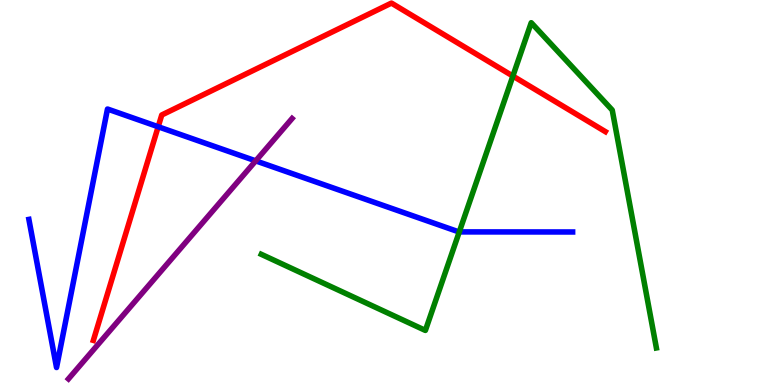[{'lines': ['blue', 'red'], 'intersections': [{'x': 2.04, 'y': 6.71}]}, {'lines': ['green', 'red'], 'intersections': [{'x': 6.62, 'y': 8.02}]}, {'lines': ['purple', 'red'], 'intersections': []}, {'lines': ['blue', 'green'], 'intersections': [{'x': 5.93, 'y': 3.98}]}, {'lines': ['blue', 'purple'], 'intersections': [{'x': 3.3, 'y': 5.82}]}, {'lines': ['green', 'purple'], 'intersections': []}]